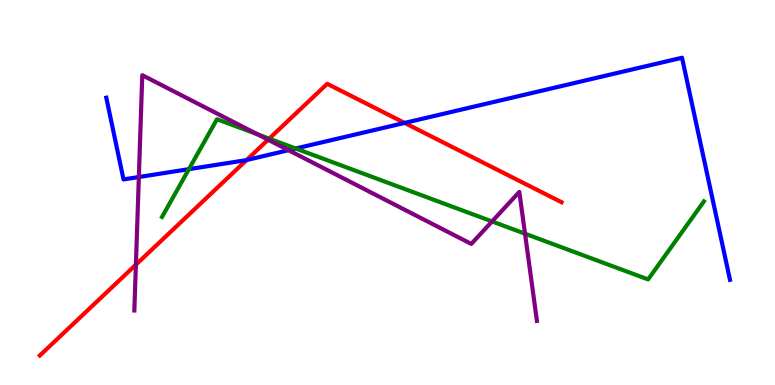[{'lines': ['blue', 'red'], 'intersections': [{'x': 3.18, 'y': 5.84}, {'x': 5.22, 'y': 6.81}]}, {'lines': ['green', 'red'], 'intersections': [{'x': 3.47, 'y': 6.4}]}, {'lines': ['purple', 'red'], 'intersections': [{'x': 1.75, 'y': 3.12}, {'x': 3.46, 'y': 6.37}]}, {'lines': ['blue', 'green'], 'intersections': [{'x': 2.44, 'y': 5.61}, {'x': 3.82, 'y': 6.14}]}, {'lines': ['blue', 'purple'], 'intersections': [{'x': 1.79, 'y': 5.4}, {'x': 3.72, 'y': 6.1}]}, {'lines': ['green', 'purple'], 'intersections': [{'x': 3.33, 'y': 6.51}, {'x': 6.35, 'y': 4.25}, {'x': 6.77, 'y': 3.93}]}]